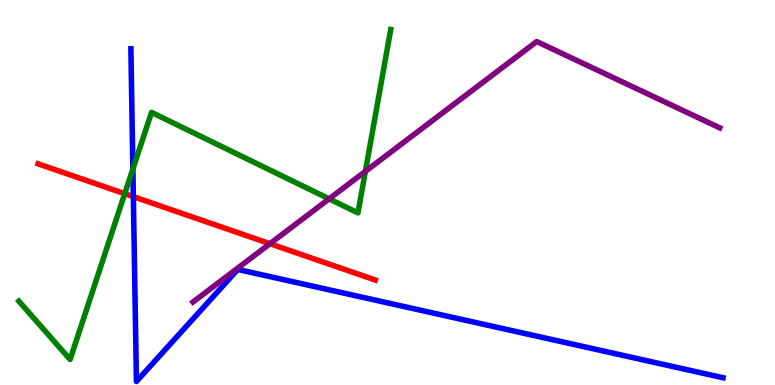[{'lines': ['blue', 'red'], 'intersections': [{'x': 1.72, 'y': 4.89}]}, {'lines': ['green', 'red'], 'intersections': [{'x': 1.61, 'y': 4.97}]}, {'lines': ['purple', 'red'], 'intersections': [{'x': 3.48, 'y': 3.67}]}, {'lines': ['blue', 'green'], 'intersections': [{'x': 1.71, 'y': 5.61}]}, {'lines': ['blue', 'purple'], 'intersections': []}, {'lines': ['green', 'purple'], 'intersections': [{'x': 4.25, 'y': 4.84}, {'x': 4.71, 'y': 5.55}]}]